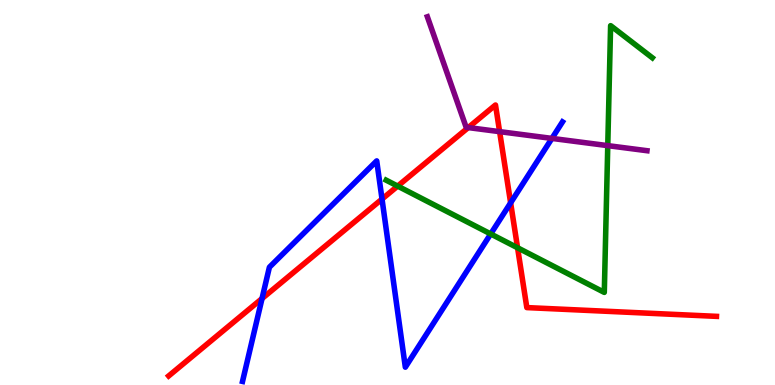[{'lines': ['blue', 'red'], 'intersections': [{'x': 3.38, 'y': 2.25}, {'x': 4.93, 'y': 4.83}, {'x': 6.59, 'y': 4.73}]}, {'lines': ['green', 'red'], 'intersections': [{'x': 5.13, 'y': 5.17}, {'x': 6.68, 'y': 3.56}]}, {'lines': ['purple', 'red'], 'intersections': [{'x': 6.04, 'y': 6.69}, {'x': 6.45, 'y': 6.58}]}, {'lines': ['blue', 'green'], 'intersections': [{'x': 6.33, 'y': 3.92}]}, {'lines': ['blue', 'purple'], 'intersections': [{'x': 7.12, 'y': 6.41}]}, {'lines': ['green', 'purple'], 'intersections': [{'x': 7.84, 'y': 6.22}]}]